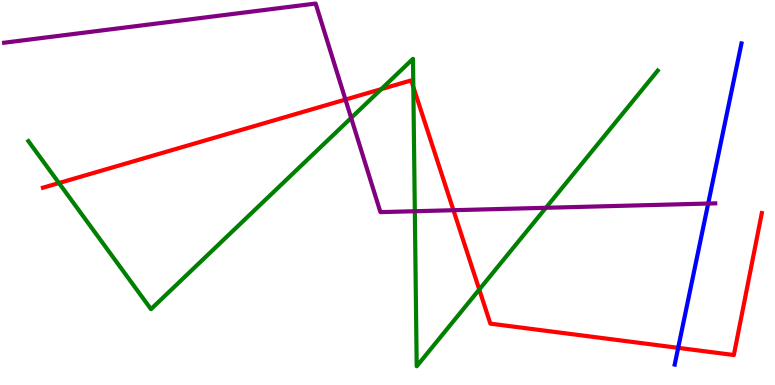[{'lines': ['blue', 'red'], 'intersections': [{'x': 8.75, 'y': 0.965}]}, {'lines': ['green', 'red'], 'intersections': [{'x': 0.761, 'y': 5.25}, {'x': 4.92, 'y': 7.69}, {'x': 5.33, 'y': 7.74}, {'x': 6.18, 'y': 2.48}]}, {'lines': ['purple', 'red'], 'intersections': [{'x': 4.46, 'y': 7.41}, {'x': 5.85, 'y': 4.54}]}, {'lines': ['blue', 'green'], 'intersections': []}, {'lines': ['blue', 'purple'], 'intersections': [{'x': 9.14, 'y': 4.71}]}, {'lines': ['green', 'purple'], 'intersections': [{'x': 4.53, 'y': 6.94}, {'x': 5.35, 'y': 4.51}, {'x': 7.04, 'y': 4.6}]}]